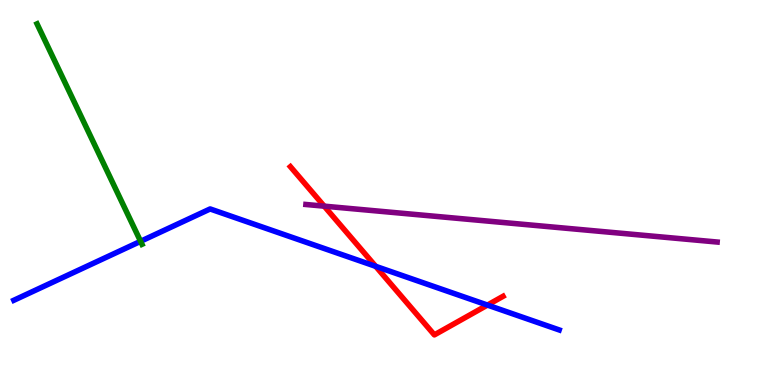[{'lines': ['blue', 'red'], 'intersections': [{'x': 4.85, 'y': 3.08}, {'x': 6.29, 'y': 2.08}]}, {'lines': ['green', 'red'], 'intersections': []}, {'lines': ['purple', 'red'], 'intersections': [{'x': 4.18, 'y': 4.65}]}, {'lines': ['blue', 'green'], 'intersections': [{'x': 1.81, 'y': 3.73}]}, {'lines': ['blue', 'purple'], 'intersections': []}, {'lines': ['green', 'purple'], 'intersections': []}]